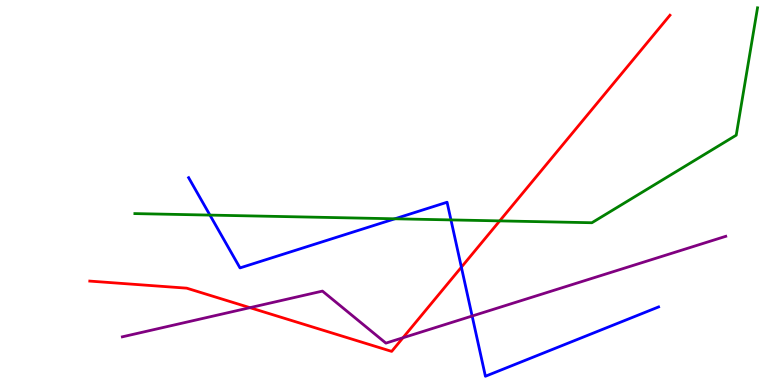[{'lines': ['blue', 'red'], 'intersections': [{'x': 5.95, 'y': 3.06}]}, {'lines': ['green', 'red'], 'intersections': [{'x': 6.45, 'y': 4.26}]}, {'lines': ['purple', 'red'], 'intersections': [{'x': 3.22, 'y': 2.01}, {'x': 5.2, 'y': 1.23}]}, {'lines': ['blue', 'green'], 'intersections': [{'x': 2.71, 'y': 4.41}, {'x': 5.1, 'y': 4.32}, {'x': 5.82, 'y': 4.29}]}, {'lines': ['blue', 'purple'], 'intersections': [{'x': 6.09, 'y': 1.79}]}, {'lines': ['green', 'purple'], 'intersections': []}]